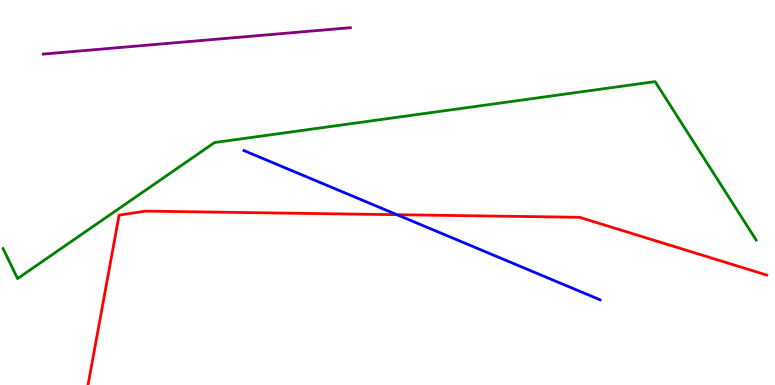[{'lines': ['blue', 'red'], 'intersections': [{'x': 5.12, 'y': 4.42}]}, {'lines': ['green', 'red'], 'intersections': []}, {'lines': ['purple', 'red'], 'intersections': []}, {'lines': ['blue', 'green'], 'intersections': []}, {'lines': ['blue', 'purple'], 'intersections': []}, {'lines': ['green', 'purple'], 'intersections': []}]